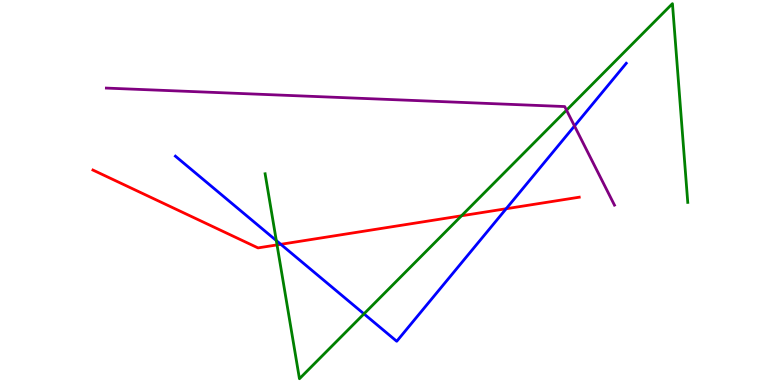[{'lines': ['blue', 'red'], 'intersections': [{'x': 3.62, 'y': 3.65}, {'x': 6.53, 'y': 4.58}]}, {'lines': ['green', 'red'], 'intersections': [{'x': 3.57, 'y': 3.64}, {'x': 5.95, 'y': 4.4}]}, {'lines': ['purple', 'red'], 'intersections': []}, {'lines': ['blue', 'green'], 'intersections': [{'x': 3.57, 'y': 3.75}, {'x': 4.7, 'y': 1.85}]}, {'lines': ['blue', 'purple'], 'intersections': [{'x': 7.41, 'y': 6.73}]}, {'lines': ['green', 'purple'], 'intersections': [{'x': 7.31, 'y': 7.14}]}]